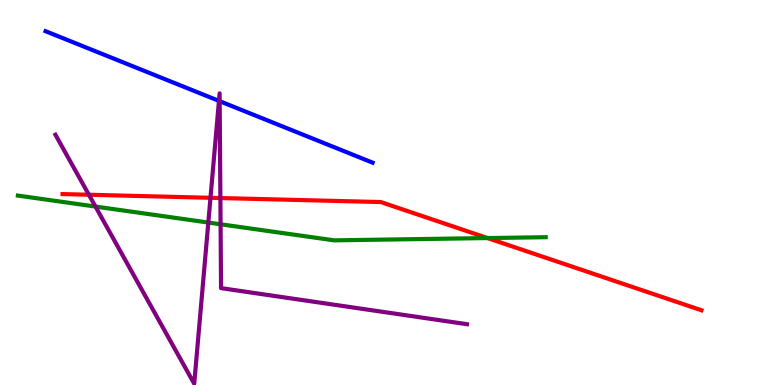[{'lines': ['blue', 'red'], 'intersections': []}, {'lines': ['green', 'red'], 'intersections': [{'x': 6.29, 'y': 3.82}]}, {'lines': ['purple', 'red'], 'intersections': [{'x': 1.15, 'y': 4.94}, {'x': 2.72, 'y': 4.86}, {'x': 2.84, 'y': 4.86}]}, {'lines': ['blue', 'green'], 'intersections': []}, {'lines': ['blue', 'purple'], 'intersections': [{'x': 2.83, 'y': 7.38}, {'x': 2.83, 'y': 7.37}]}, {'lines': ['green', 'purple'], 'intersections': [{'x': 1.23, 'y': 4.63}, {'x': 2.69, 'y': 4.22}, {'x': 2.85, 'y': 4.17}]}]